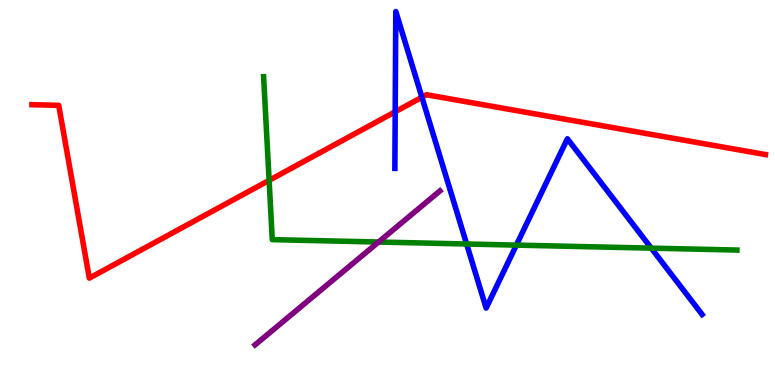[{'lines': ['blue', 'red'], 'intersections': [{'x': 5.1, 'y': 7.1}, {'x': 5.44, 'y': 7.47}]}, {'lines': ['green', 'red'], 'intersections': [{'x': 3.47, 'y': 5.32}]}, {'lines': ['purple', 'red'], 'intersections': []}, {'lines': ['blue', 'green'], 'intersections': [{'x': 6.02, 'y': 3.66}, {'x': 6.66, 'y': 3.63}, {'x': 8.4, 'y': 3.55}]}, {'lines': ['blue', 'purple'], 'intersections': []}, {'lines': ['green', 'purple'], 'intersections': [{'x': 4.88, 'y': 3.71}]}]